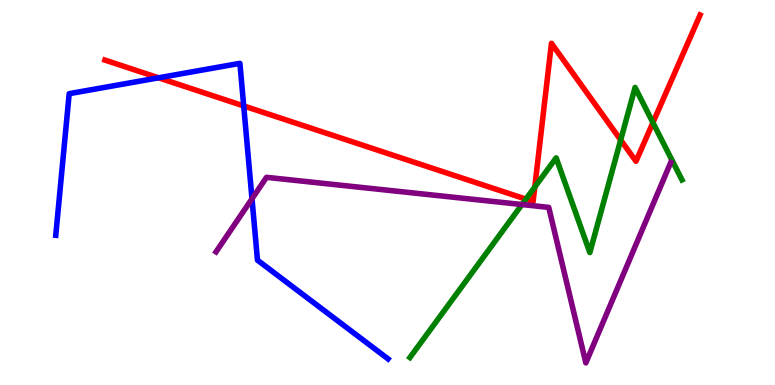[{'lines': ['blue', 'red'], 'intersections': [{'x': 2.05, 'y': 7.98}, {'x': 3.14, 'y': 7.25}]}, {'lines': ['green', 'red'], 'intersections': [{'x': 6.79, 'y': 4.83}, {'x': 6.9, 'y': 5.14}, {'x': 8.01, 'y': 6.36}, {'x': 8.42, 'y': 6.82}]}, {'lines': ['purple', 'red'], 'intersections': []}, {'lines': ['blue', 'green'], 'intersections': []}, {'lines': ['blue', 'purple'], 'intersections': [{'x': 3.25, 'y': 4.84}]}, {'lines': ['green', 'purple'], 'intersections': [{'x': 6.73, 'y': 4.69}]}]